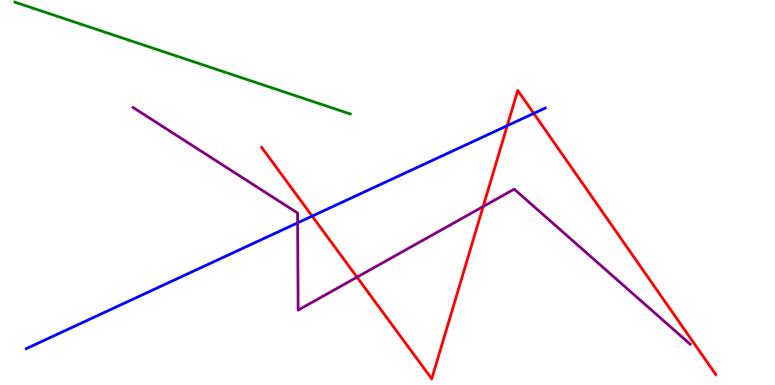[{'lines': ['blue', 'red'], 'intersections': [{'x': 4.03, 'y': 4.39}, {'x': 6.55, 'y': 6.74}, {'x': 6.89, 'y': 7.05}]}, {'lines': ['green', 'red'], 'intersections': []}, {'lines': ['purple', 'red'], 'intersections': [{'x': 4.61, 'y': 2.8}, {'x': 6.23, 'y': 4.63}]}, {'lines': ['blue', 'green'], 'intersections': []}, {'lines': ['blue', 'purple'], 'intersections': [{'x': 3.84, 'y': 4.21}]}, {'lines': ['green', 'purple'], 'intersections': []}]